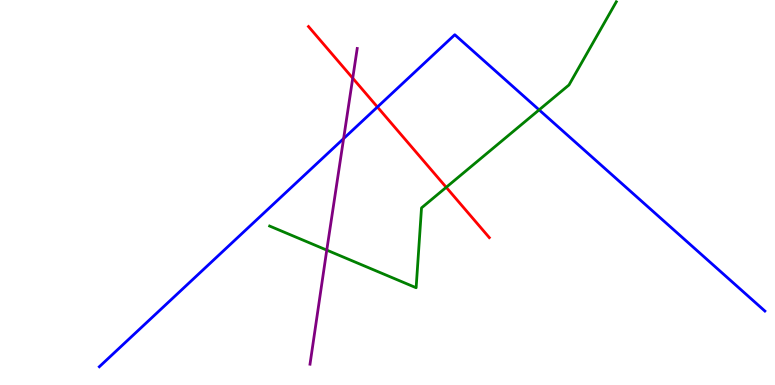[{'lines': ['blue', 'red'], 'intersections': [{'x': 4.87, 'y': 7.22}]}, {'lines': ['green', 'red'], 'intersections': [{'x': 5.76, 'y': 5.13}]}, {'lines': ['purple', 'red'], 'intersections': [{'x': 4.55, 'y': 7.97}]}, {'lines': ['blue', 'green'], 'intersections': [{'x': 6.96, 'y': 7.15}]}, {'lines': ['blue', 'purple'], 'intersections': [{'x': 4.43, 'y': 6.4}]}, {'lines': ['green', 'purple'], 'intersections': [{'x': 4.22, 'y': 3.5}]}]